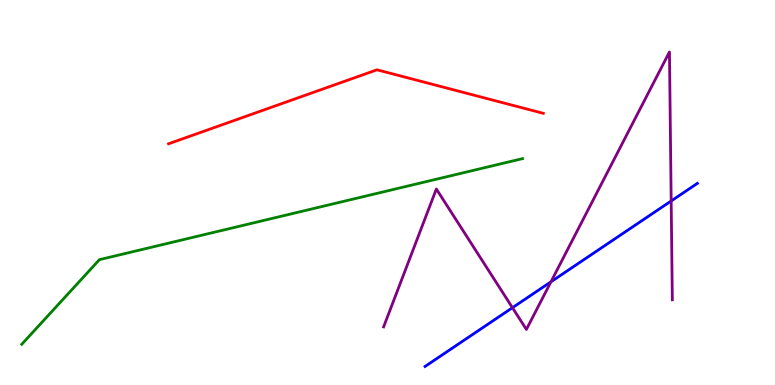[{'lines': ['blue', 'red'], 'intersections': []}, {'lines': ['green', 'red'], 'intersections': []}, {'lines': ['purple', 'red'], 'intersections': []}, {'lines': ['blue', 'green'], 'intersections': []}, {'lines': ['blue', 'purple'], 'intersections': [{'x': 6.61, 'y': 2.01}, {'x': 7.11, 'y': 2.68}, {'x': 8.66, 'y': 4.78}]}, {'lines': ['green', 'purple'], 'intersections': []}]